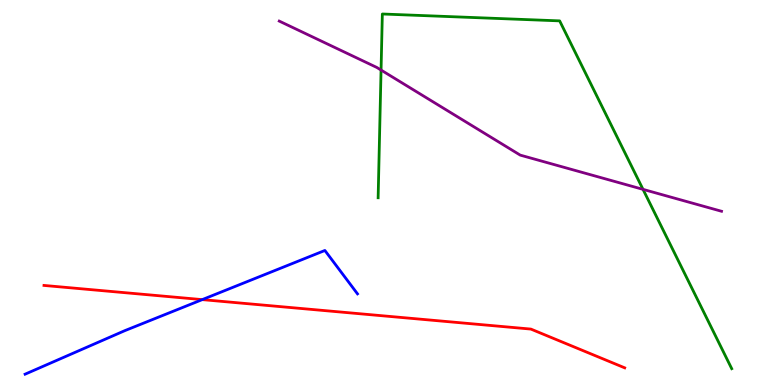[{'lines': ['blue', 'red'], 'intersections': [{'x': 2.61, 'y': 2.22}]}, {'lines': ['green', 'red'], 'intersections': []}, {'lines': ['purple', 'red'], 'intersections': []}, {'lines': ['blue', 'green'], 'intersections': []}, {'lines': ['blue', 'purple'], 'intersections': []}, {'lines': ['green', 'purple'], 'intersections': [{'x': 4.92, 'y': 8.18}, {'x': 8.3, 'y': 5.08}]}]